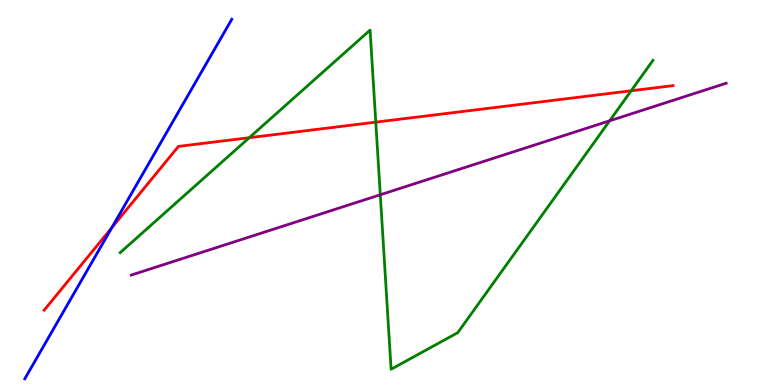[{'lines': ['blue', 'red'], 'intersections': [{'x': 1.44, 'y': 4.09}]}, {'lines': ['green', 'red'], 'intersections': [{'x': 3.22, 'y': 6.42}, {'x': 4.85, 'y': 6.83}, {'x': 8.14, 'y': 7.64}]}, {'lines': ['purple', 'red'], 'intersections': []}, {'lines': ['blue', 'green'], 'intersections': []}, {'lines': ['blue', 'purple'], 'intersections': []}, {'lines': ['green', 'purple'], 'intersections': [{'x': 4.91, 'y': 4.94}, {'x': 7.87, 'y': 6.86}]}]